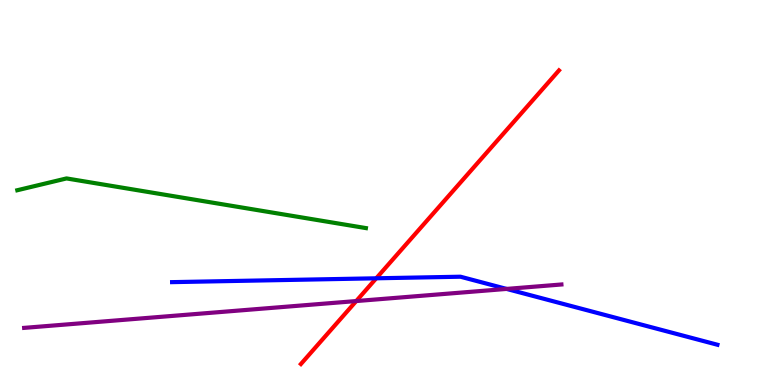[{'lines': ['blue', 'red'], 'intersections': [{'x': 4.85, 'y': 2.77}]}, {'lines': ['green', 'red'], 'intersections': []}, {'lines': ['purple', 'red'], 'intersections': [{'x': 4.6, 'y': 2.18}]}, {'lines': ['blue', 'green'], 'intersections': []}, {'lines': ['blue', 'purple'], 'intersections': [{'x': 6.54, 'y': 2.5}]}, {'lines': ['green', 'purple'], 'intersections': []}]